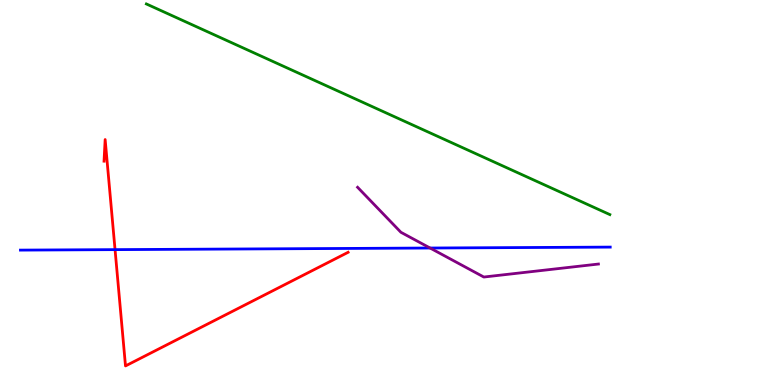[{'lines': ['blue', 'red'], 'intersections': [{'x': 1.48, 'y': 3.52}]}, {'lines': ['green', 'red'], 'intersections': []}, {'lines': ['purple', 'red'], 'intersections': []}, {'lines': ['blue', 'green'], 'intersections': []}, {'lines': ['blue', 'purple'], 'intersections': [{'x': 5.55, 'y': 3.56}]}, {'lines': ['green', 'purple'], 'intersections': []}]